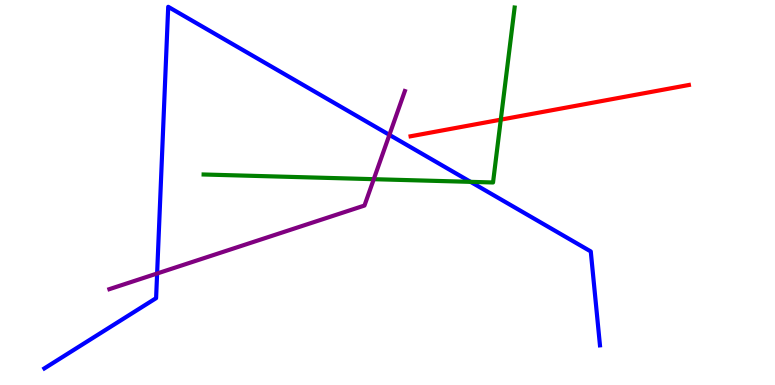[{'lines': ['blue', 'red'], 'intersections': []}, {'lines': ['green', 'red'], 'intersections': [{'x': 6.46, 'y': 6.89}]}, {'lines': ['purple', 'red'], 'intersections': []}, {'lines': ['blue', 'green'], 'intersections': [{'x': 6.07, 'y': 5.28}]}, {'lines': ['blue', 'purple'], 'intersections': [{'x': 2.03, 'y': 2.9}, {'x': 5.02, 'y': 6.5}]}, {'lines': ['green', 'purple'], 'intersections': [{'x': 4.82, 'y': 5.35}]}]